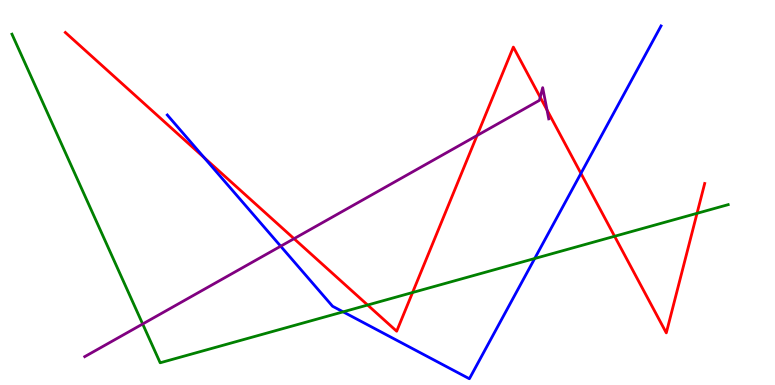[{'lines': ['blue', 'red'], 'intersections': [{'x': 2.63, 'y': 5.91}, {'x': 7.5, 'y': 5.5}]}, {'lines': ['green', 'red'], 'intersections': [{'x': 4.74, 'y': 2.08}, {'x': 5.32, 'y': 2.4}, {'x': 7.93, 'y': 3.86}, {'x': 8.99, 'y': 4.46}]}, {'lines': ['purple', 'red'], 'intersections': [{'x': 3.79, 'y': 3.8}, {'x': 6.16, 'y': 6.48}, {'x': 6.97, 'y': 7.47}, {'x': 7.06, 'y': 7.14}]}, {'lines': ['blue', 'green'], 'intersections': [{'x': 4.43, 'y': 1.9}, {'x': 6.9, 'y': 3.29}]}, {'lines': ['blue', 'purple'], 'intersections': [{'x': 3.62, 'y': 3.61}]}, {'lines': ['green', 'purple'], 'intersections': [{'x': 1.84, 'y': 1.58}]}]